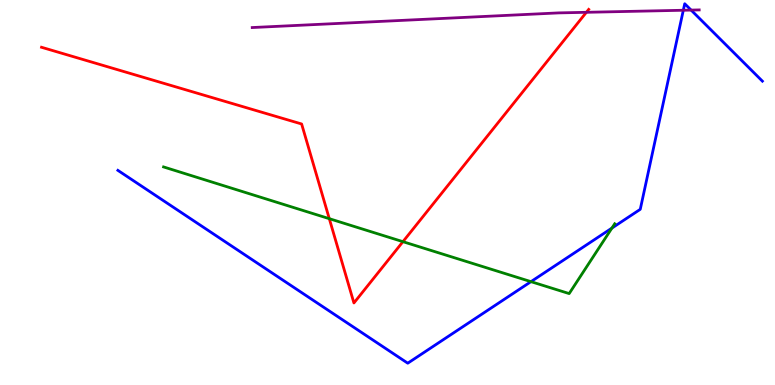[{'lines': ['blue', 'red'], 'intersections': []}, {'lines': ['green', 'red'], 'intersections': [{'x': 4.25, 'y': 4.32}, {'x': 5.2, 'y': 3.72}]}, {'lines': ['purple', 'red'], 'intersections': [{'x': 7.57, 'y': 9.68}]}, {'lines': ['blue', 'green'], 'intersections': [{'x': 6.85, 'y': 2.68}, {'x': 7.9, 'y': 4.08}]}, {'lines': ['blue', 'purple'], 'intersections': [{'x': 8.82, 'y': 9.73}, {'x': 8.92, 'y': 9.74}]}, {'lines': ['green', 'purple'], 'intersections': []}]